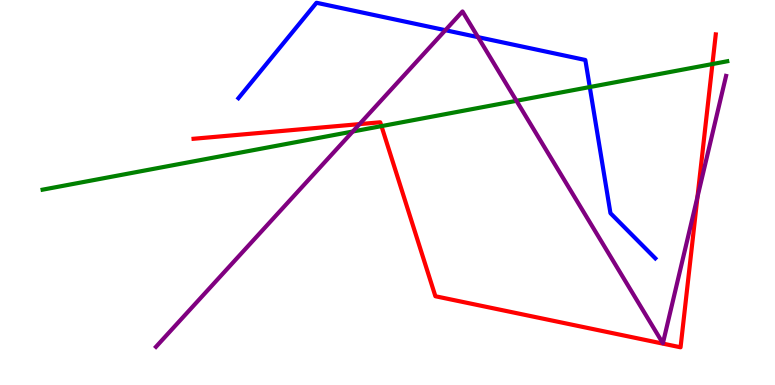[{'lines': ['blue', 'red'], 'intersections': []}, {'lines': ['green', 'red'], 'intersections': [{'x': 4.92, 'y': 6.72}, {'x': 9.19, 'y': 8.34}]}, {'lines': ['purple', 'red'], 'intersections': [{'x': 4.64, 'y': 6.78}, {'x': 9.0, 'y': 4.89}]}, {'lines': ['blue', 'green'], 'intersections': [{'x': 7.61, 'y': 7.74}]}, {'lines': ['blue', 'purple'], 'intersections': [{'x': 5.75, 'y': 9.22}, {'x': 6.17, 'y': 9.04}]}, {'lines': ['green', 'purple'], 'intersections': [{'x': 4.55, 'y': 6.58}, {'x': 6.66, 'y': 7.38}]}]